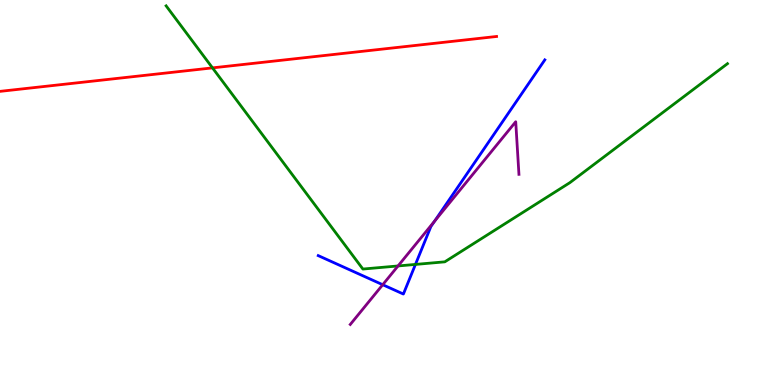[{'lines': ['blue', 'red'], 'intersections': []}, {'lines': ['green', 'red'], 'intersections': [{'x': 2.74, 'y': 8.24}]}, {'lines': ['purple', 'red'], 'intersections': []}, {'lines': ['blue', 'green'], 'intersections': [{'x': 5.36, 'y': 3.13}]}, {'lines': ['blue', 'purple'], 'intersections': [{'x': 4.94, 'y': 2.6}, {'x': 5.61, 'y': 4.26}]}, {'lines': ['green', 'purple'], 'intersections': [{'x': 5.14, 'y': 3.09}]}]